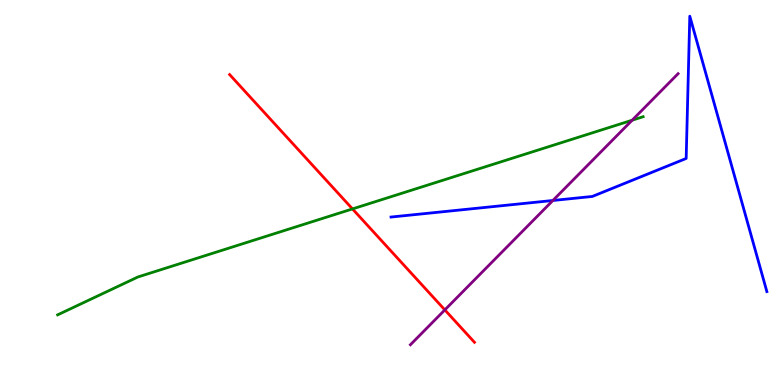[{'lines': ['blue', 'red'], 'intersections': []}, {'lines': ['green', 'red'], 'intersections': [{'x': 4.55, 'y': 4.57}]}, {'lines': ['purple', 'red'], 'intersections': [{'x': 5.74, 'y': 1.95}]}, {'lines': ['blue', 'green'], 'intersections': []}, {'lines': ['blue', 'purple'], 'intersections': [{'x': 7.13, 'y': 4.79}]}, {'lines': ['green', 'purple'], 'intersections': [{'x': 8.16, 'y': 6.88}]}]